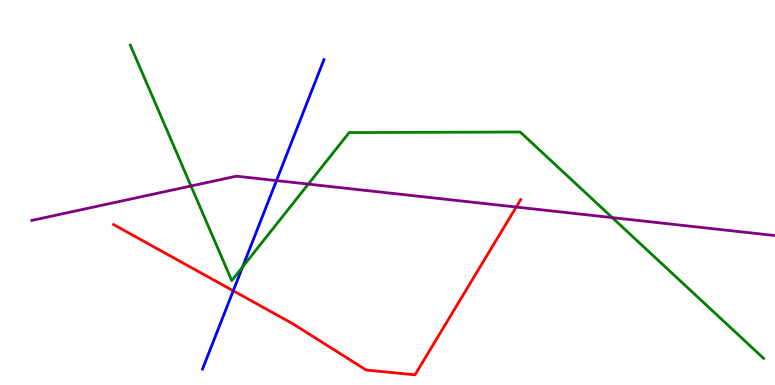[{'lines': ['blue', 'red'], 'intersections': [{'x': 3.01, 'y': 2.45}]}, {'lines': ['green', 'red'], 'intersections': []}, {'lines': ['purple', 'red'], 'intersections': [{'x': 6.66, 'y': 4.62}]}, {'lines': ['blue', 'green'], 'intersections': [{'x': 3.13, 'y': 3.07}]}, {'lines': ['blue', 'purple'], 'intersections': [{'x': 3.57, 'y': 5.31}]}, {'lines': ['green', 'purple'], 'intersections': [{'x': 2.46, 'y': 5.17}, {'x': 3.98, 'y': 5.22}, {'x': 7.9, 'y': 4.35}]}]